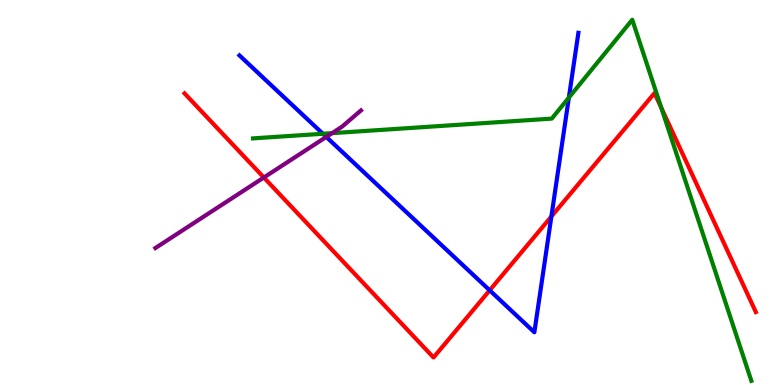[{'lines': ['blue', 'red'], 'intersections': [{'x': 6.32, 'y': 2.46}, {'x': 7.11, 'y': 4.38}]}, {'lines': ['green', 'red'], 'intersections': [{'x': 8.53, 'y': 7.2}]}, {'lines': ['purple', 'red'], 'intersections': [{'x': 3.4, 'y': 5.39}]}, {'lines': ['blue', 'green'], 'intersections': [{'x': 4.17, 'y': 6.53}, {'x': 7.34, 'y': 7.46}]}, {'lines': ['blue', 'purple'], 'intersections': [{'x': 4.21, 'y': 6.44}]}, {'lines': ['green', 'purple'], 'intersections': [{'x': 4.28, 'y': 6.54}]}]